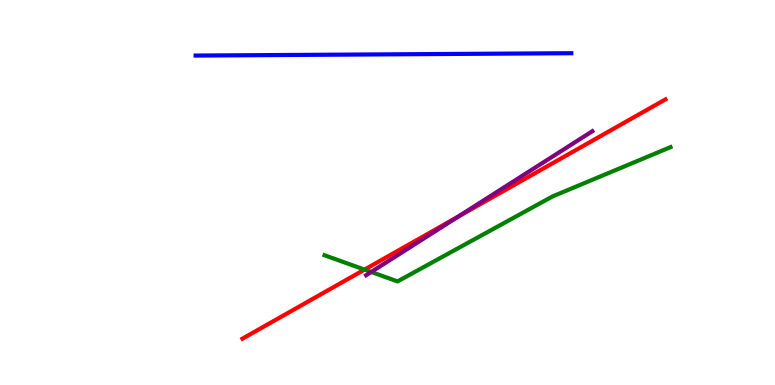[{'lines': ['blue', 'red'], 'intersections': []}, {'lines': ['green', 'red'], 'intersections': [{'x': 4.7, 'y': 3.0}]}, {'lines': ['purple', 'red'], 'intersections': [{'x': 5.91, 'y': 4.37}]}, {'lines': ['blue', 'green'], 'intersections': []}, {'lines': ['blue', 'purple'], 'intersections': []}, {'lines': ['green', 'purple'], 'intersections': [{'x': 4.79, 'y': 2.94}]}]